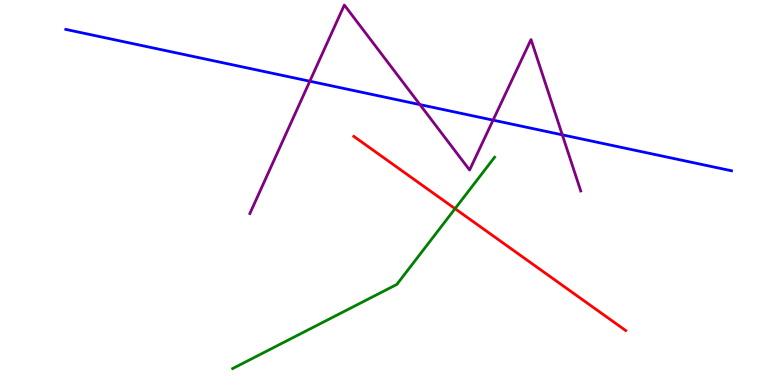[{'lines': ['blue', 'red'], 'intersections': []}, {'lines': ['green', 'red'], 'intersections': [{'x': 5.87, 'y': 4.58}]}, {'lines': ['purple', 'red'], 'intersections': []}, {'lines': ['blue', 'green'], 'intersections': []}, {'lines': ['blue', 'purple'], 'intersections': [{'x': 4.0, 'y': 7.89}, {'x': 5.42, 'y': 7.28}, {'x': 6.36, 'y': 6.88}, {'x': 7.26, 'y': 6.5}]}, {'lines': ['green', 'purple'], 'intersections': []}]